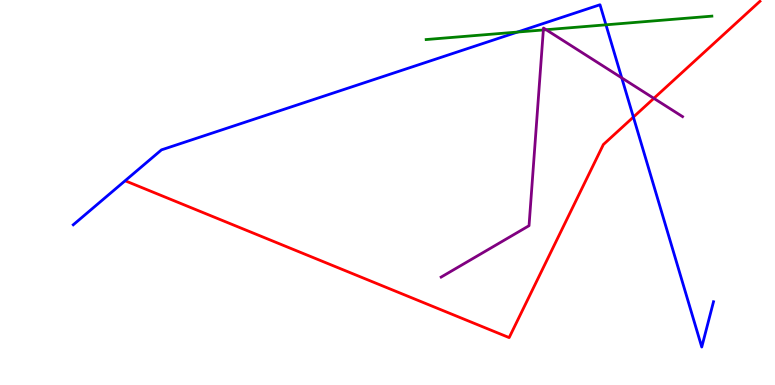[{'lines': ['blue', 'red'], 'intersections': [{'x': 8.17, 'y': 6.96}]}, {'lines': ['green', 'red'], 'intersections': []}, {'lines': ['purple', 'red'], 'intersections': [{'x': 8.44, 'y': 7.45}]}, {'lines': ['blue', 'green'], 'intersections': [{'x': 6.68, 'y': 9.17}, {'x': 7.82, 'y': 9.36}]}, {'lines': ['blue', 'purple'], 'intersections': [{'x': 8.02, 'y': 7.98}]}, {'lines': ['green', 'purple'], 'intersections': [{'x': 7.01, 'y': 9.22}, {'x': 7.05, 'y': 9.23}]}]